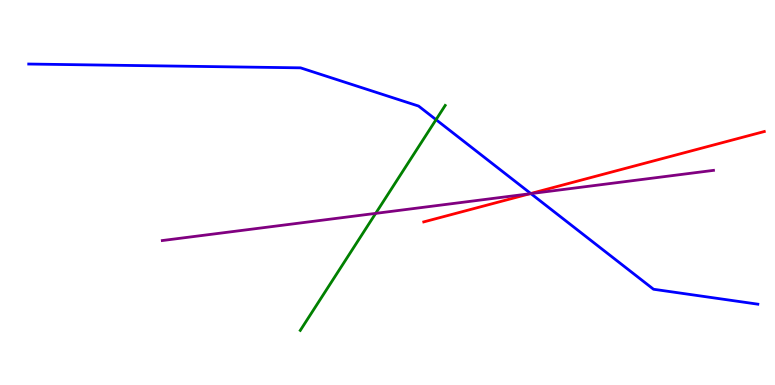[{'lines': ['blue', 'red'], 'intersections': [{'x': 6.85, 'y': 4.97}]}, {'lines': ['green', 'red'], 'intersections': []}, {'lines': ['purple', 'red'], 'intersections': [{'x': 6.84, 'y': 4.97}]}, {'lines': ['blue', 'green'], 'intersections': [{'x': 5.63, 'y': 6.89}]}, {'lines': ['blue', 'purple'], 'intersections': [{'x': 6.85, 'y': 4.97}]}, {'lines': ['green', 'purple'], 'intersections': [{'x': 4.85, 'y': 4.46}]}]